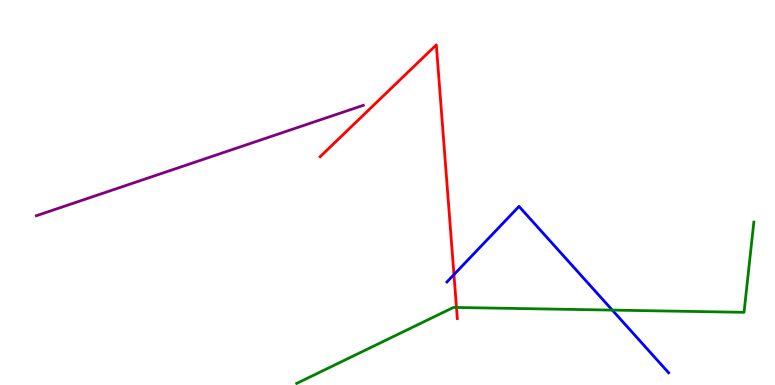[{'lines': ['blue', 'red'], 'intersections': [{'x': 5.86, 'y': 2.87}]}, {'lines': ['green', 'red'], 'intersections': [{'x': 5.89, 'y': 2.01}]}, {'lines': ['purple', 'red'], 'intersections': []}, {'lines': ['blue', 'green'], 'intersections': [{'x': 7.9, 'y': 1.95}]}, {'lines': ['blue', 'purple'], 'intersections': []}, {'lines': ['green', 'purple'], 'intersections': []}]